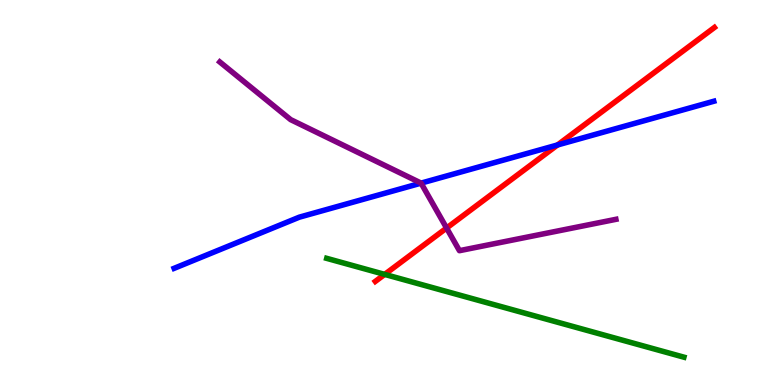[{'lines': ['blue', 'red'], 'intersections': [{'x': 7.19, 'y': 6.23}]}, {'lines': ['green', 'red'], 'intersections': [{'x': 4.96, 'y': 2.87}]}, {'lines': ['purple', 'red'], 'intersections': [{'x': 5.76, 'y': 4.08}]}, {'lines': ['blue', 'green'], 'intersections': []}, {'lines': ['blue', 'purple'], 'intersections': [{'x': 5.43, 'y': 5.24}]}, {'lines': ['green', 'purple'], 'intersections': []}]